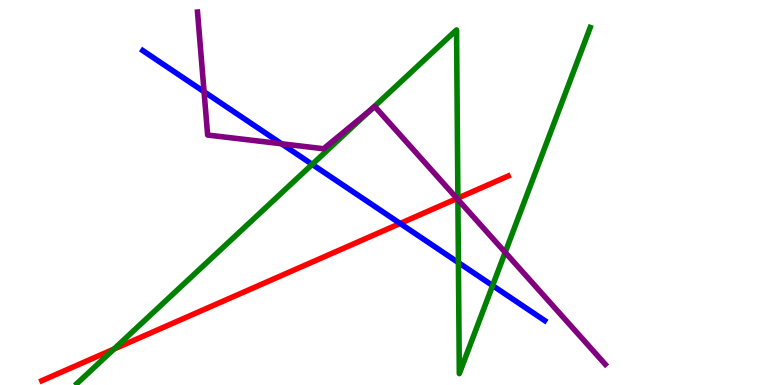[{'lines': ['blue', 'red'], 'intersections': [{'x': 5.16, 'y': 4.2}]}, {'lines': ['green', 'red'], 'intersections': [{'x': 1.47, 'y': 0.933}, {'x': 5.91, 'y': 4.85}]}, {'lines': ['purple', 'red'], 'intersections': [{'x': 5.9, 'y': 4.84}]}, {'lines': ['blue', 'green'], 'intersections': [{'x': 4.03, 'y': 5.73}, {'x': 5.91, 'y': 3.18}, {'x': 6.36, 'y': 2.58}]}, {'lines': ['blue', 'purple'], 'intersections': [{'x': 2.63, 'y': 7.62}, {'x': 3.63, 'y': 6.27}]}, {'lines': ['green', 'purple'], 'intersections': [{'x': 4.78, 'y': 7.14}, {'x': 5.91, 'y': 4.82}, {'x': 6.52, 'y': 3.44}]}]